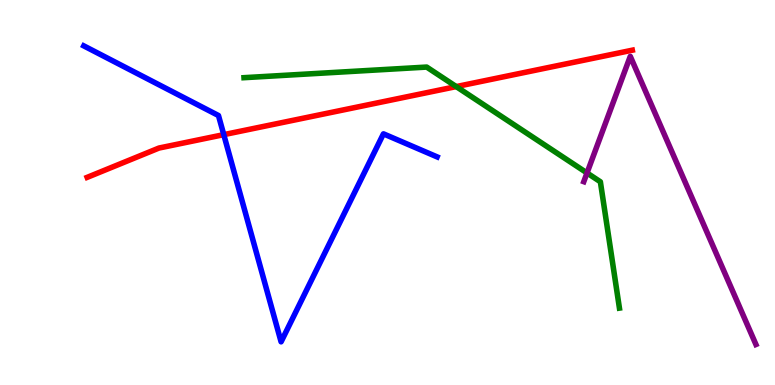[{'lines': ['blue', 'red'], 'intersections': [{'x': 2.89, 'y': 6.5}]}, {'lines': ['green', 'red'], 'intersections': [{'x': 5.89, 'y': 7.75}]}, {'lines': ['purple', 'red'], 'intersections': []}, {'lines': ['blue', 'green'], 'intersections': []}, {'lines': ['blue', 'purple'], 'intersections': []}, {'lines': ['green', 'purple'], 'intersections': [{'x': 7.57, 'y': 5.51}]}]